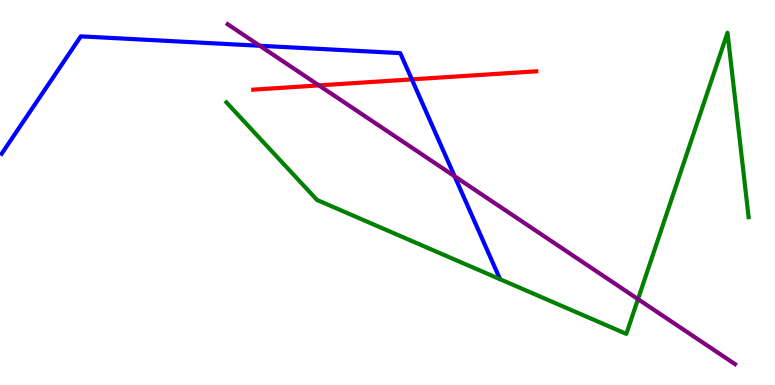[{'lines': ['blue', 'red'], 'intersections': [{'x': 5.31, 'y': 7.94}]}, {'lines': ['green', 'red'], 'intersections': []}, {'lines': ['purple', 'red'], 'intersections': [{'x': 4.12, 'y': 7.78}]}, {'lines': ['blue', 'green'], 'intersections': []}, {'lines': ['blue', 'purple'], 'intersections': [{'x': 3.35, 'y': 8.81}, {'x': 5.87, 'y': 5.42}]}, {'lines': ['green', 'purple'], 'intersections': [{'x': 8.23, 'y': 2.23}]}]